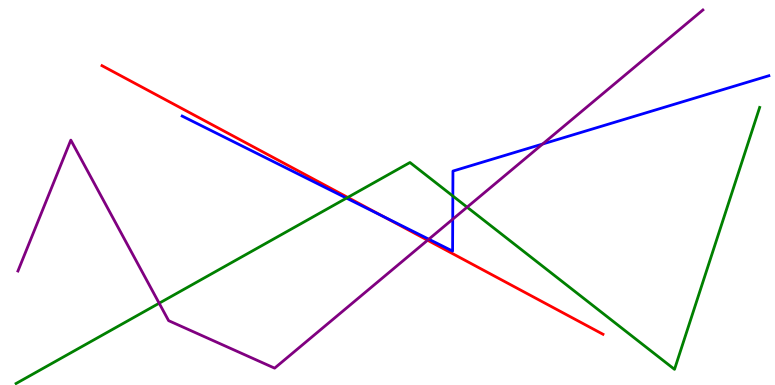[{'lines': ['blue', 'red'], 'intersections': [{'x': 4.95, 'y': 4.38}]}, {'lines': ['green', 'red'], 'intersections': [{'x': 4.49, 'y': 4.87}]}, {'lines': ['purple', 'red'], 'intersections': [{'x': 5.52, 'y': 3.76}]}, {'lines': ['blue', 'green'], 'intersections': [{'x': 4.47, 'y': 4.85}, {'x': 5.84, 'y': 4.91}]}, {'lines': ['blue', 'purple'], 'intersections': [{'x': 5.53, 'y': 3.79}, {'x': 5.84, 'y': 4.31}, {'x': 7.0, 'y': 6.26}]}, {'lines': ['green', 'purple'], 'intersections': [{'x': 2.05, 'y': 2.12}, {'x': 6.03, 'y': 4.62}]}]